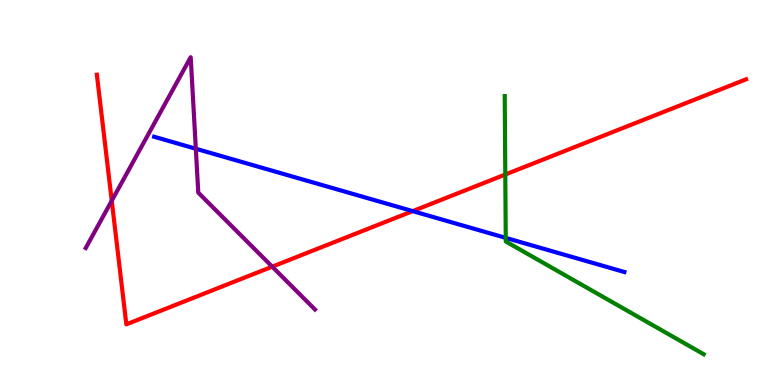[{'lines': ['blue', 'red'], 'intersections': [{'x': 5.33, 'y': 4.52}]}, {'lines': ['green', 'red'], 'intersections': [{'x': 6.52, 'y': 5.47}]}, {'lines': ['purple', 'red'], 'intersections': [{'x': 1.44, 'y': 4.79}, {'x': 3.51, 'y': 3.07}]}, {'lines': ['blue', 'green'], 'intersections': [{'x': 6.53, 'y': 3.82}]}, {'lines': ['blue', 'purple'], 'intersections': [{'x': 2.53, 'y': 6.14}]}, {'lines': ['green', 'purple'], 'intersections': []}]